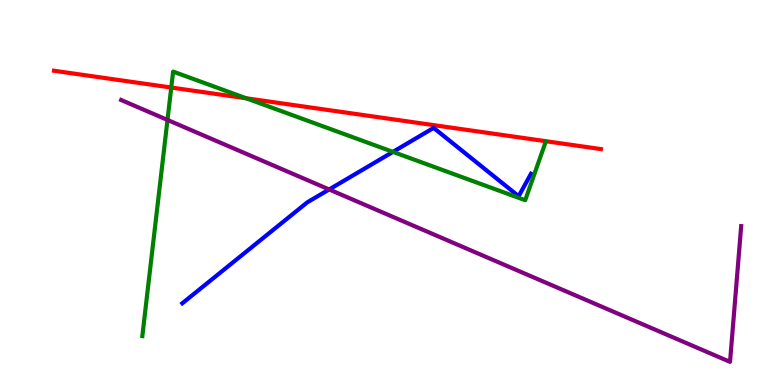[{'lines': ['blue', 'red'], 'intersections': []}, {'lines': ['green', 'red'], 'intersections': [{'x': 2.21, 'y': 7.73}, {'x': 3.18, 'y': 7.45}]}, {'lines': ['purple', 'red'], 'intersections': []}, {'lines': ['blue', 'green'], 'intersections': [{'x': 5.07, 'y': 6.05}]}, {'lines': ['blue', 'purple'], 'intersections': [{'x': 4.25, 'y': 5.08}]}, {'lines': ['green', 'purple'], 'intersections': [{'x': 2.16, 'y': 6.88}]}]